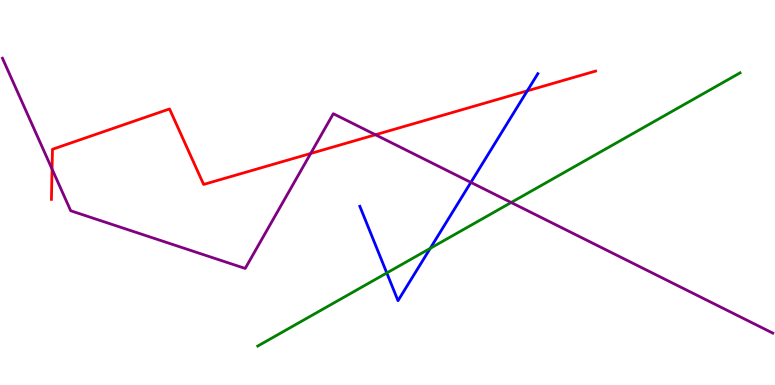[{'lines': ['blue', 'red'], 'intersections': [{'x': 6.8, 'y': 7.64}]}, {'lines': ['green', 'red'], 'intersections': []}, {'lines': ['purple', 'red'], 'intersections': [{'x': 0.672, 'y': 5.61}, {'x': 4.01, 'y': 6.01}, {'x': 4.84, 'y': 6.5}]}, {'lines': ['blue', 'green'], 'intersections': [{'x': 4.99, 'y': 2.91}, {'x': 5.55, 'y': 3.55}]}, {'lines': ['blue', 'purple'], 'intersections': [{'x': 6.08, 'y': 5.26}]}, {'lines': ['green', 'purple'], 'intersections': [{'x': 6.6, 'y': 4.74}]}]